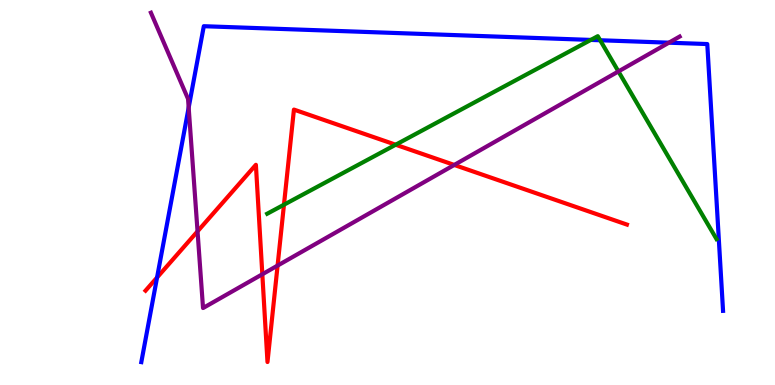[{'lines': ['blue', 'red'], 'intersections': [{'x': 2.03, 'y': 2.79}]}, {'lines': ['green', 'red'], 'intersections': [{'x': 3.66, 'y': 4.68}, {'x': 5.11, 'y': 6.24}]}, {'lines': ['purple', 'red'], 'intersections': [{'x': 2.55, 'y': 3.99}, {'x': 3.38, 'y': 2.88}, {'x': 3.58, 'y': 3.1}, {'x': 5.86, 'y': 5.72}]}, {'lines': ['blue', 'green'], 'intersections': [{'x': 7.62, 'y': 8.96}, {'x': 7.74, 'y': 8.95}]}, {'lines': ['blue', 'purple'], 'intersections': [{'x': 2.43, 'y': 7.21}, {'x': 8.63, 'y': 8.89}]}, {'lines': ['green', 'purple'], 'intersections': [{'x': 7.98, 'y': 8.14}]}]